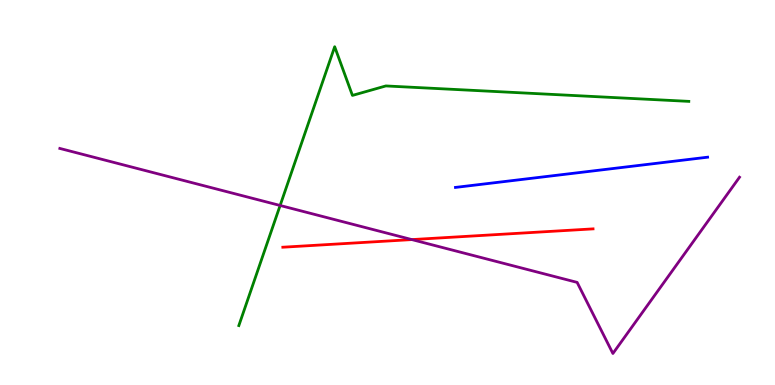[{'lines': ['blue', 'red'], 'intersections': []}, {'lines': ['green', 'red'], 'intersections': []}, {'lines': ['purple', 'red'], 'intersections': [{'x': 5.31, 'y': 3.78}]}, {'lines': ['blue', 'green'], 'intersections': []}, {'lines': ['blue', 'purple'], 'intersections': []}, {'lines': ['green', 'purple'], 'intersections': [{'x': 3.61, 'y': 4.66}]}]